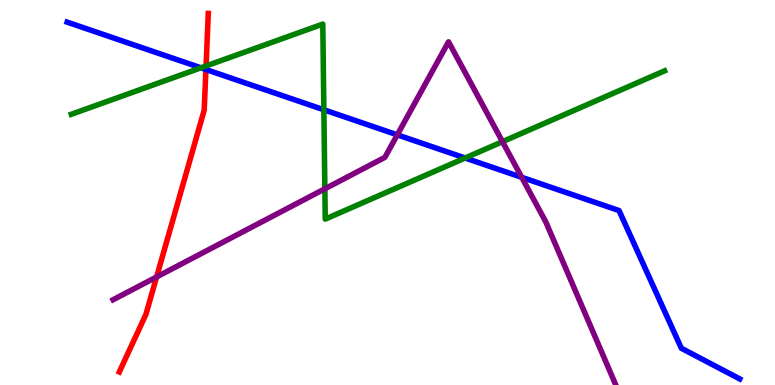[{'lines': ['blue', 'red'], 'intersections': [{'x': 2.66, 'y': 8.19}]}, {'lines': ['green', 'red'], 'intersections': [{'x': 2.66, 'y': 8.29}]}, {'lines': ['purple', 'red'], 'intersections': [{'x': 2.02, 'y': 2.81}]}, {'lines': ['blue', 'green'], 'intersections': [{'x': 2.59, 'y': 8.24}, {'x': 4.18, 'y': 7.15}, {'x': 6.0, 'y': 5.9}]}, {'lines': ['blue', 'purple'], 'intersections': [{'x': 5.13, 'y': 6.5}, {'x': 6.73, 'y': 5.39}]}, {'lines': ['green', 'purple'], 'intersections': [{'x': 4.19, 'y': 5.1}, {'x': 6.48, 'y': 6.32}]}]